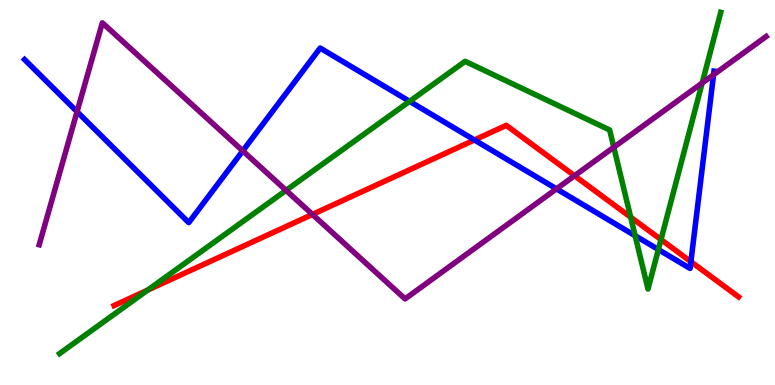[{'lines': ['blue', 'red'], 'intersections': [{'x': 6.12, 'y': 6.36}, {'x': 8.91, 'y': 3.2}]}, {'lines': ['green', 'red'], 'intersections': [{'x': 1.9, 'y': 2.46}, {'x': 8.14, 'y': 4.36}, {'x': 8.53, 'y': 3.78}]}, {'lines': ['purple', 'red'], 'intersections': [{'x': 4.03, 'y': 4.43}, {'x': 7.41, 'y': 5.44}]}, {'lines': ['blue', 'green'], 'intersections': [{'x': 5.29, 'y': 7.37}, {'x': 8.2, 'y': 3.88}, {'x': 8.5, 'y': 3.52}]}, {'lines': ['blue', 'purple'], 'intersections': [{'x': 0.994, 'y': 7.1}, {'x': 3.13, 'y': 6.08}, {'x': 7.18, 'y': 5.09}, {'x': 9.21, 'y': 8.06}]}, {'lines': ['green', 'purple'], 'intersections': [{'x': 3.69, 'y': 5.06}, {'x': 7.92, 'y': 6.18}, {'x': 9.06, 'y': 7.84}]}]